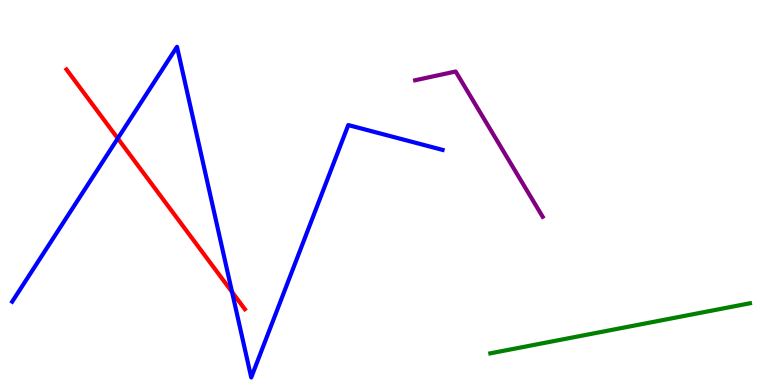[{'lines': ['blue', 'red'], 'intersections': [{'x': 1.52, 'y': 6.41}, {'x': 2.99, 'y': 2.42}]}, {'lines': ['green', 'red'], 'intersections': []}, {'lines': ['purple', 'red'], 'intersections': []}, {'lines': ['blue', 'green'], 'intersections': []}, {'lines': ['blue', 'purple'], 'intersections': []}, {'lines': ['green', 'purple'], 'intersections': []}]